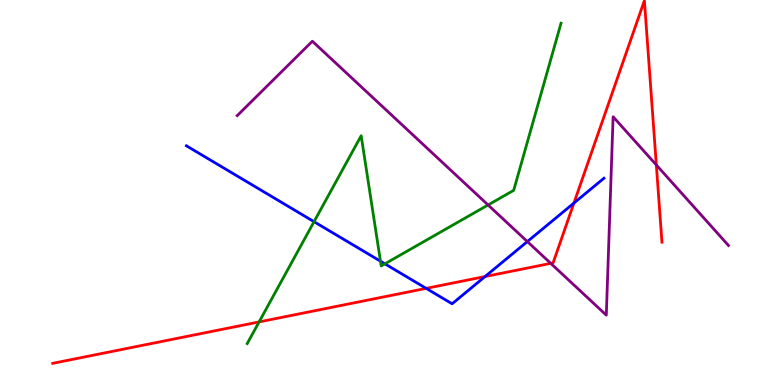[{'lines': ['blue', 'red'], 'intersections': [{'x': 5.5, 'y': 2.51}, {'x': 6.26, 'y': 2.82}, {'x': 7.41, 'y': 4.73}]}, {'lines': ['green', 'red'], 'intersections': [{'x': 3.34, 'y': 1.64}]}, {'lines': ['purple', 'red'], 'intersections': [{'x': 7.11, 'y': 3.16}, {'x': 8.47, 'y': 5.71}]}, {'lines': ['blue', 'green'], 'intersections': [{'x': 4.05, 'y': 4.24}, {'x': 4.91, 'y': 3.22}, {'x': 4.97, 'y': 3.15}]}, {'lines': ['blue', 'purple'], 'intersections': [{'x': 6.8, 'y': 3.73}]}, {'lines': ['green', 'purple'], 'intersections': [{'x': 6.3, 'y': 4.68}]}]